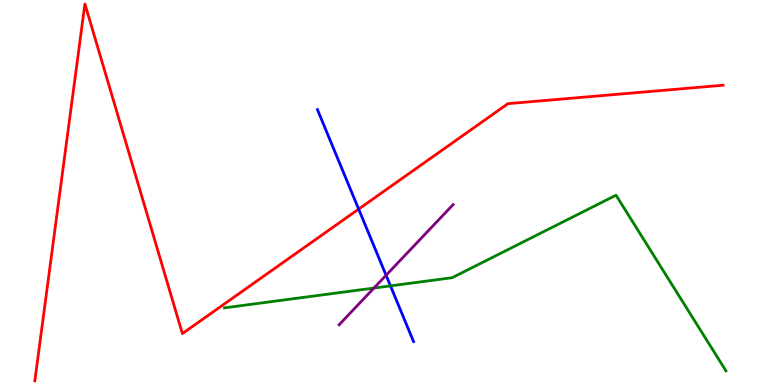[{'lines': ['blue', 'red'], 'intersections': [{'x': 4.63, 'y': 4.57}]}, {'lines': ['green', 'red'], 'intersections': []}, {'lines': ['purple', 'red'], 'intersections': []}, {'lines': ['blue', 'green'], 'intersections': [{'x': 5.04, 'y': 2.57}]}, {'lines': ['blue', 'purple'], 'intersections': [{'x': 4.98, 'y': 2.85}]}, {'lines': ['green', 'purple'], 'intersections': [{'x': 4.82, 'y': 2.52}]}]